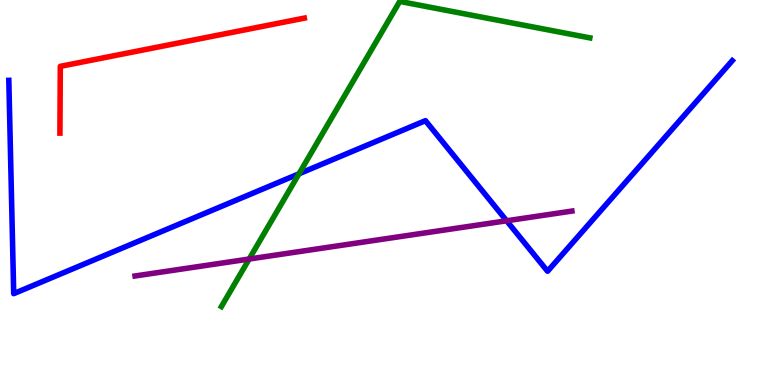[{'lines': ['blue', 'red'], 'intersections': []}, {'lines': ['green', 'red'], 'intersections': []}, {'lines': ['purple', 'red'], 'intersections': []}, {'lines': ['blue', 'green'], 'intersections': [{'x': 3.86, 'y': 5.49}]}, {'lines': ['blue', 'purple'], 'intersections': [{'x': 6.54, 'y': 4.27}]}, {'lines': ['green', 'purple'], 'intersections': [{'x': 3.22, 'y': 3.27}]}]